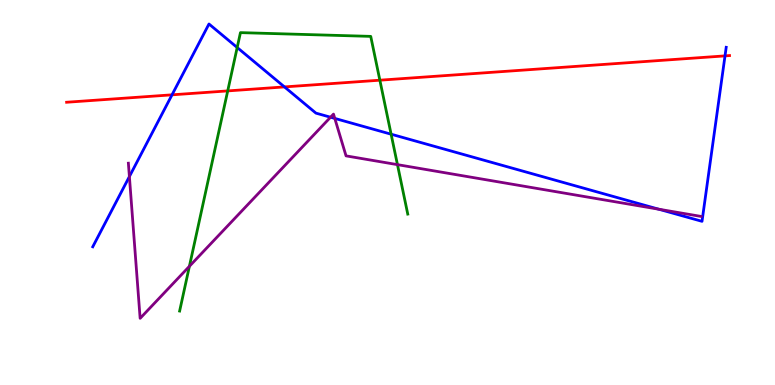[{'lines': ['blue', 'red'], 'intersections': [{'x': 2.22, 'y': 7.54}, {'x': 3.67, 'y': 7.74}, {'x': 9.35, 'y': 8.55}]}, {'lines': ['green', 'red'], 'intersections': [{'x': 2.94, 'y': 7.64}, {'x': 4.9, 'y': 7.92}]}, {'lines': ['purple', 'red'], 'intersections': []}, {'lines': ['blue', 'green'], 'intersections': [{'x': 3.06, 'y': 8.77}, {'x': 5.05, 'y': 6.51}]}, {'lines': ['blue', 'purple'], 'intersections': [{'x': 1.67, 'y': 5.41}, {'x': 4.26, 'y': 6.96}, {'x': 4.32, 'y': 6.92}, {'x': 8.5, 'y': 4.57}]}, {'lines': ['green', 'purple'], 'intersections': [{'x': 2.44, 'y': 3.08}, {'x': 5.13, 'y': 5.72}]}]